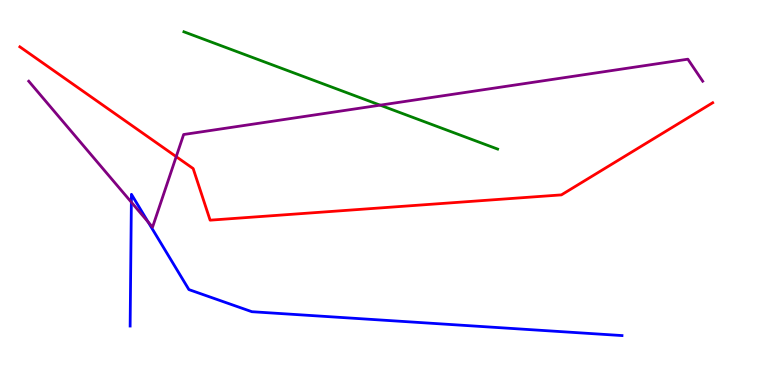[{'lines': ['blue', 'red'], 'intersections': []}, {'lines': ['green', 'red'], 'intersections': []}, {'lines': ['purple', 'red'], 'intersections': [{'x': 2.27, 'y': 5.93}]}, {'lines': ['blue', 'green'], 'intersections': []}, {'lines': ['blue', 'purple'], 'intersections': [{'x': 1.69, 'y': 4.75}, {'x': 1.91, 'y': 4.23}]}, {'lines': ['green', 'purple'], 'intersections': [{'x': 4.91, 'y': 7.27}]}]